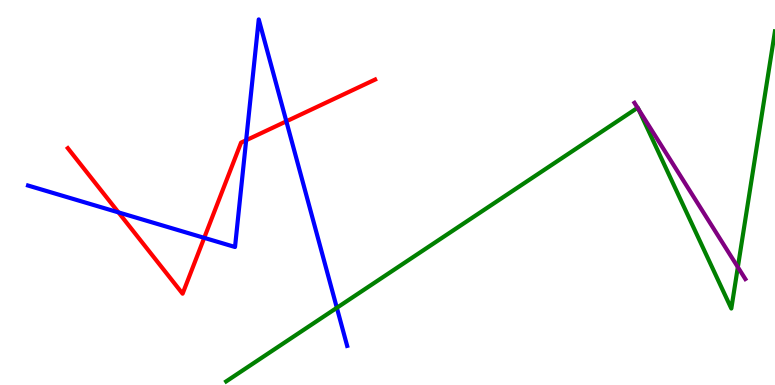[{'lines': ['blue', 'red'], 'intersections': [{'x': 1.53, 'y': 4.48}, {'x': 2.64, 'y': 3.82}, {'x': 3.18, 'y': 6.36}, {'x': 3.69, 'y': 6.85}]}, {'lines': ['green', 'red'], 'intersections': []}, {'lines': ['purple', 'red'], 'intersections': []}, {'lines': ['blue', 'green'], 'intersections': [{'x': 4.35, 'y': 2.01}]}, {'lines': ['blue', 'purple'], 'intersections': []}, {'lines': ['green', 'purple'], 'intersections': [{'x': 8.23, 'y': 7.2}, {'x': 8.24, 'y': 7.16}, {'x': 9.52, 'y': 3.06}]}]